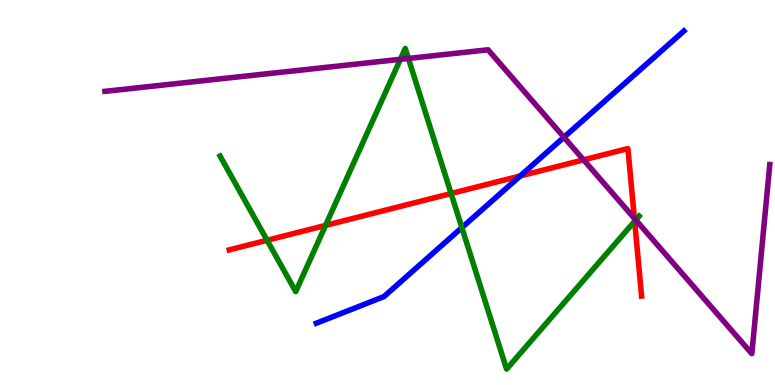[{'lines': ['blue', 'red'], 'intersections': [{'x': 6.71, 'y': 5.43}]}, {'lines': ['green', 'red'], 'intersections': [{'x': 3.45, 'y': 3.76}, {'x': 4.2, 'y': 4.15}, {'x': 5.82, 'y': 4.97}, {'x': 8.19, 'y': 4.25}]}, {'lines': ['purple', 'red'], 'intersections': [{'x': 7.53, 'y': 5.85}, {'x': 8.19, 'y': 4.33}]}, {'lines': ['blue', 'green'], 'intersections': [{'x': 5.96, 'y': 4.09}]}, {'lines': ['blue', 'purple'], 'intersections': [{'x': 7.28, 'y': 6.44}]}, {'lines': ['green', 'purple'], 'intersections': [{'x': 5.17, 'y': 8.46}, {'x': 5.27, 'y': 8.48}, {'x': 8.2, 'y': 4.29}]}]